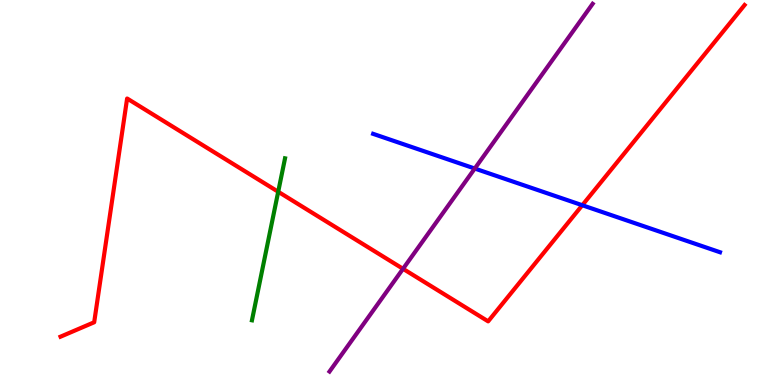[{'lines': ['blue', 'red'], 'intersections': [{'x': 7.51, 'y': 4.67}]}, {'lines': ['green', 'red'], 'intersections': [{'x': 3.59, 'y': 5.02}]}, {'lines': ['purple', 'red'], 'intersections': [{'x': 5.2, 'y': 3.02}]}, {'lines': ['blue', 'green'], 'intersections': []}, {'lines': ['blue', 'purple'], 'intersections': [{'x': 6.13, 'y': 5.62}]}, {'lines': ['green', 'purple'], 'intersections': []}]